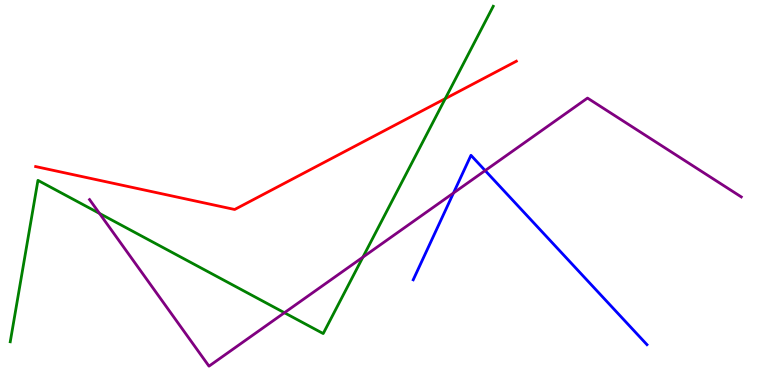[{'lines': ['blue', 'red'], 'intersections': []}, {'lines': ['green', 'red'], 'intersections': [{'x': 5.75, 'y': 7.44}]}, {'lines': ['purple', 'red'], 'intersections': []}, {'lines': ['blue', 'green'], 'intersections': []}, {'lines': ['blue', 'purple'], 'intersections': [{'x': 5.85, 'y': 4.99}, {'x': 6.26, 'y': 5.57}]}, {'lines': ['green', 'purple'], 'intersections': [{'x': 1.28, 'y': 4.46}, {'x': 3.67, 'y': 1.88}, {'x': 4.68, 'y': 3.32}]}]